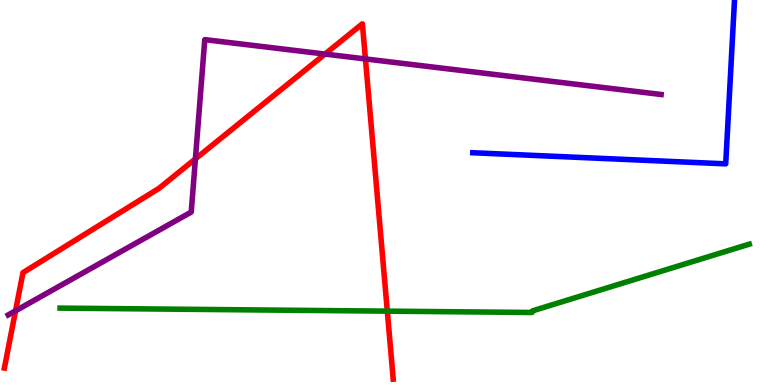[{'lines': ['blue', 'red'], 'intersections': []}, {'lines': ['green', 'red'], 'intersections': [{'x': 5.0, 'y': 1.92}]}, {'lines': ['purple', 'red'], 'intersections': [{'x': 0.2, 'y': 1.93}, {'x': 2.52, 'y': 5.87}, {'x': 4.19, 'y': 8.6}, {'x': 4.72, 'y': 8.47}]}, {'lines': ['blue', 'green'], 'intersections': []}, {'lines': ['blue', 'purple'], 'intersections': []}, {'lines': ['green', 'purple'], 'intersections': []}]